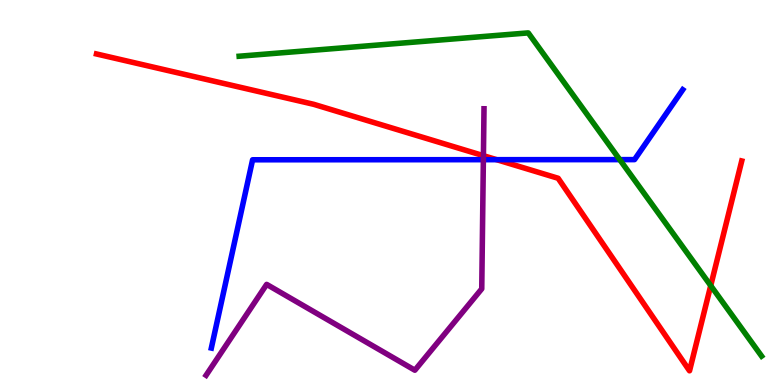[{'lines': ['blue', 'red'], 'intersections': [{'x': 6.41, 'y': 5.85}]}, {'lines': ['green', 'red'], 'intersections': [{'x': 9.17, 'y': 2.58}]}, {'lines': ['purple', 'red'], 'intersections': [{'x': 6.24, 'y': 5.96}]}, {'lines': ['blue', 'green'], 'intersections': [{'x': 8.0, 'y': 5.85}]}, {'lines': ['blue', 'purple'], 'intersections': [{'x': 6.24, 'y': 5.85}]}, {'lines': ['green', 'purple'], 'intersections': []}]